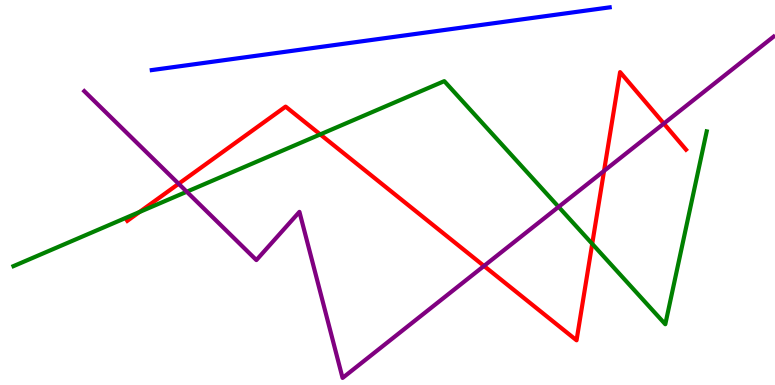[{'lines': ['blue', 'red'], 'intersections': []}, {'lines': ['green', 'red'], 'intersections': [{'x': 1.8, 'y': 4.49}, {'x': 4.13, 'y': 6.51}, {'x': 7.64, 'y': 3.67}]}, {'lines': ['purple', 'red'], 'intersections': [{'x': 2.31, 'y': 5.23}, {'x': 6.25, 'y': 3.09}, {'x': 7.79, 'y': 5.56}, {'x': 8.57, 'y': 6.79}]}, {'lines': ['blue', 'green'], 'intersections': []}, {'lines': ['blue', 'purple'], 'intersections': []}, {'lines': ['green', 'purple'], 'intersections': [{'x': 2.41, 'y': 5.02}, {'x': 7.21, 'y': 4.63}]}]